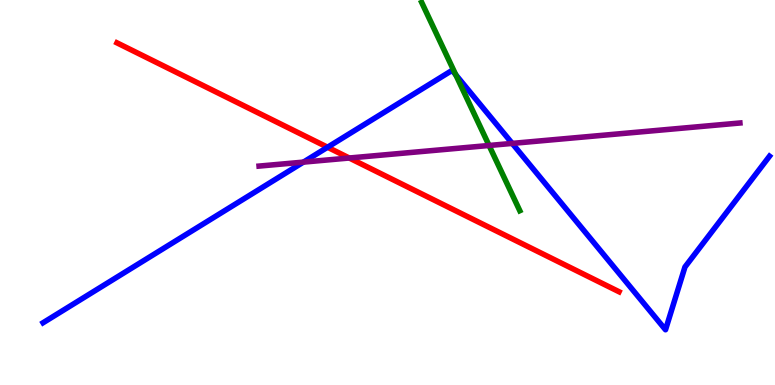[{'lines': ['blue', 'red'], 'intersections': [{'x': 4.23, 'y': 6.18}]}, {'lines': ['green', 'red'], 'intersections': []}, {'lines': ['purple', 'red'], 'intersections': [{'x': 4.51, 'y': 5.9}]}, {'lines': ['blue', 'green'], 'intersections': [{'x': 5.88, 'y': 8.06}]}, {'lines': ['blue', 'purple'], 'intersections': [{'x': 3.92, 'y': 5.79}, {'x': 6.61, 'y': 6.28}]}, {'lines': ['green', 'purple'], 'intersections': [{'x': 6.31, 'y': 6.22}]}]